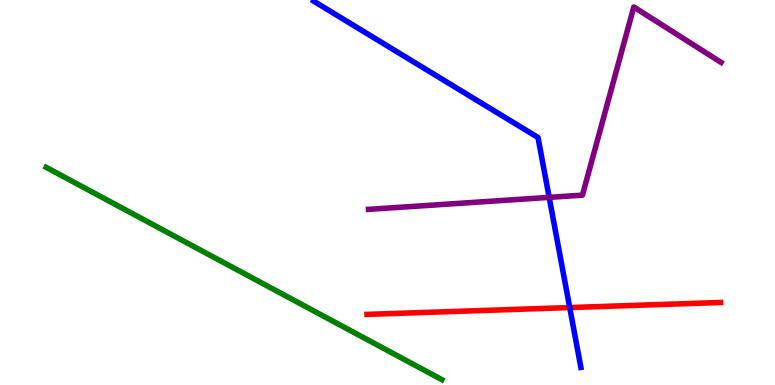[{'lines': ['blue', 'red'], 'intersections': [{'x': 7.35, 'y': 2.01}]}, {'lines': ['green', 'red'], 'intersections': []}, {'lines': ['purple', 'red'], 'intersections': []}, {'lines': ['blue', 'green'], 'intersections': []}, {'lines': ['blue', 'purple'], 'intersections': [{'x': 7.09, 'y': 4.87}]}, {'lines': ['green', 'purple'], 'intersections': []}]